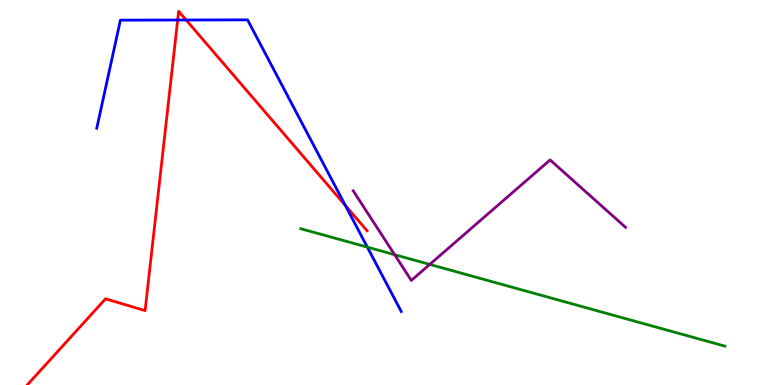[{'lines': ['blue', 'red'], 'intersections': [{'x': 2.29, 'y': 9.48}, {'x': 2.4, 'y': 9.48}, {'x': 4.46, 'y': 4.66}]}, {'lines': ['green', 'red'], 'intersections': []}, {'lines': ['purple', 'red'], 'intersections': []}, {'lines': ['blue', 'green'], 'intersections': [{'x': 4.74, 'y': 3.58}]}, {'lines': ['blue', 'purple'], 'intersections': []}, {'lines': ['green', 'purple'], 'intersections': [{'x': 5.09, 'y': 3.38}, {'x': 5.55, 'y': 3.13}]}]